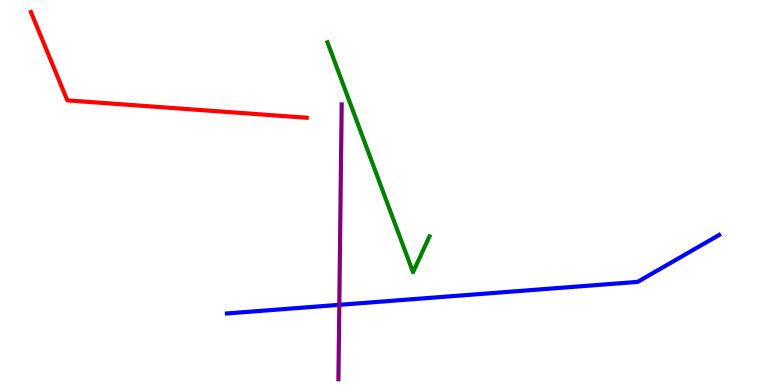[{'lines': ['blue', 'red'], 'intersections': []}, {'lines': ['green', 'red'], 'intersections': []}, {'lines': ['purple', 'red'], 'intersections': []}, {'lines': ['blue', 'green'], 'intersections': []}, {'lines': ['blue', 'purple'], 'intersections': [{'x': 4.38, 'y': 2.08}]}, {'lines': ['green', 'purple'], 'intersections': []}]